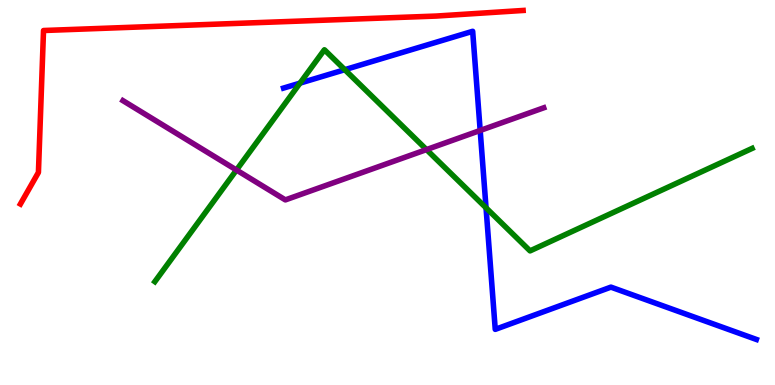[{'lines': ['blue', 'red'], 'intersections': []}, {'lines': ['green', 'red'], 'intersections': []}, {'lines': ['purple', 'red'], 'intersections': []}, {'lines': ['blue', 'green'], 'intersections': [{'x': 3.87, 'y': 7.84}, {'x': 4.45, 'y': 8.19}, {'x': 6.27, 'y': 4.6}]}, {'lines': ['blue', 'purple'], 'intersections': [{'x': 6.2, 'y': 6.61}]}, {'lines': ['green', 'purple'], 'intersections': [{'x': 3.05, 'y': 5.58}, {'x': 5.5, 'y': 6.11}]}]